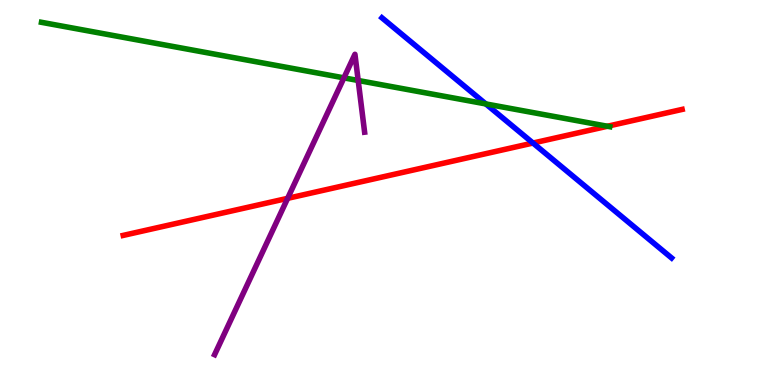[{'lines': ['blue', 'red'], 'intersections': [{'x': 6.88, 'y': 6.28}]}, {'lines': ['green', 'red'], 'intersections': [{'x': 7.84, 'y': 6.72}]}, {'lines': ['purple', 'red'], 'intersections': [{'x': 3.71, 'y': 4.85}]}, {'lines': ['blue', 'green'], 'intersections': [{'x': 6.27, 'y': 7.3}]}, {'lines': ['blue', 'purple'], 'intersections': []}, {'lines': ['green', 'purple'], 'intersections': [{'x': 4.44, 'y': 7.98}, {'x': 4.62, 'y': 7.91}]}]